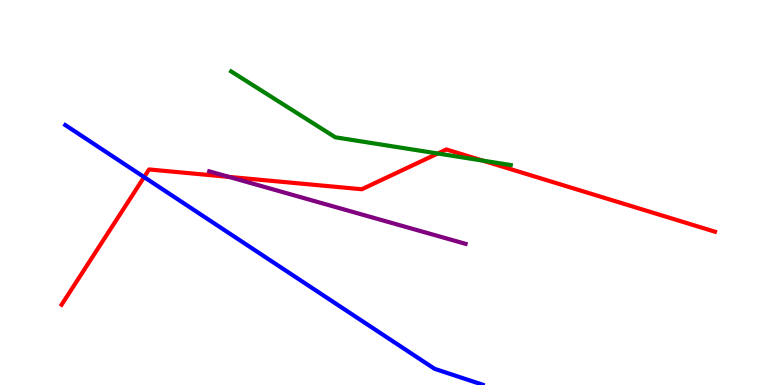[{'lines': ['blue', 'red'], 'intersections': [{'x': 1.86, 'y': 5.4}]}, {'lines': ['green', 'red'], 'intersections': [{'x': 5.65, 'y': 6.01}, {'x': 6.23, 'y': 5.83}]}, {'lines': ['purple', 'red'], 'intersections': [{'x': 2.95, 'y': 5.41}]}, {'lines': ['blue', 'green'], 'intersections': []}, {'lines': ['blue', 'purple'], 'intersections': []}, {'lines': ['green', 'purple'], 'intersections': []}]